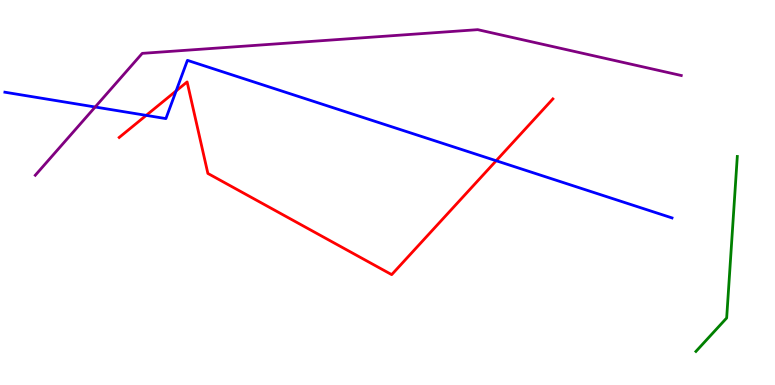[{'lines': ['blue', 'red'], 'intersections': [{'x': 1.89, 'y': 7.0}, {'x': 2.27, 'y': 7.64}, {'x': 6.4, 'y': 5.83}]}, {'lines': ['green', 'red'], 'intersections': []}, {'lines': ['purple', 'red'], 'intersections': []}, {'lines': ['blue', 'green'], 'intersections': []}, {'lines': ['blue', 'purple'], 'intersections': [{'x': 1.23, 'y': 7.22}]}, {'lines': ['green', 'purple'], 'intersections': []}]